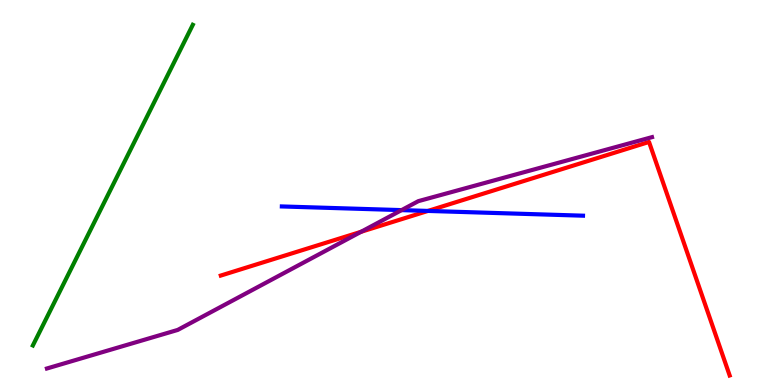[{'lines': ['blue', 'red'], 'intersections': [{'x': 5.52, 'y': 4.52}]}, {'lines': ['green', 'red'], 'intersections': []}, {'lines': ['purple', 'red'], 'intersections': [{'x': 4.66, 'y': 3.98}]}, {'lines': ['blue', 'green'], 'intersections': []}, {'lines': ['blue', 'purple'], 'intersections': [{'x': 5.18, 'y': 4.54}]}, {'lines': ['green', 'purple'], 'intersections': []}]